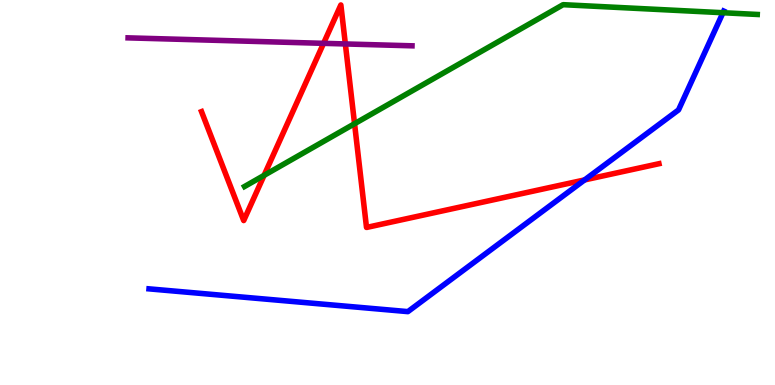[{'lines': ['blue', 'red'], 'intersections': [{'x': 7.54, 'y': 5.33}]}, {'lines': ['green', 'red'], 'intersections': [{'x': 3.41, 'y': 5.45}, {'x': 4.57, 'y': 6.79}]}, {'lines': ['purple', 'red'], 'intersections': [{'x': 4.18, 'y': 8.87}, {'x': 4.46, 'y': 8.86}]}, {'lines': ['blue', 'green'], 'intersections': [{'x': 9.33, 'y': 9.67}]}, {'lines': ['blue', 'purple'], 'intersections': []}, {'lines': ['green', 'purple'], 'intersections': []}]